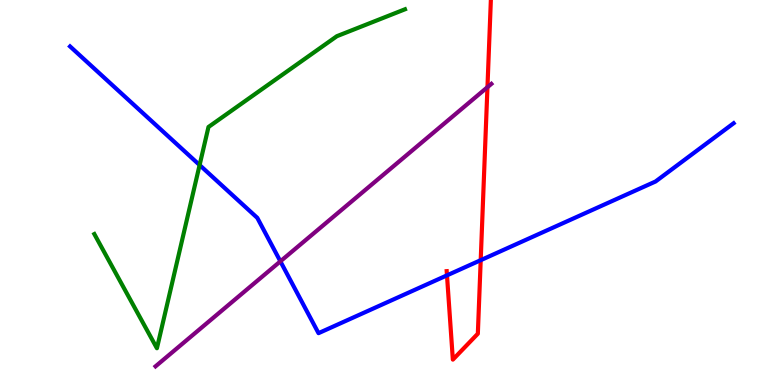[{'lines': ['blue', 'red'], 'intersections': [{'x': 5.77, 'y': 2.85}, {'x': 6.2, 'y': 3.24}]}, {'lines': ['green', 'red'], 'intersections': []}, {'lines': ['purple', 'red'], 'intersections': [{'x': 6.29, 'y': 7.74}]}, {'lines': ['blue', 'green'], 'intersections': [{'x': 2.58, 'y': 5.71}]}, {'lines': ['blue', 'purple'], 'intersections': [{'x': 3.62, 'y': 3.21}]}, {'lines': ['green', 'purple'], 'intersections': []}]